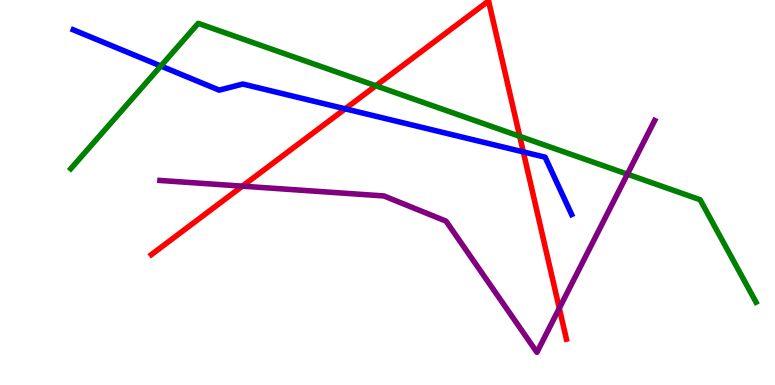[{'lines': ['blue', 'red'], 'intersections': [{'x': 4.45, 'y': 7.17}, {'x': 6.75, 'y': 6.05}]}, {'lines': ['green', 'red'], 'intersections': [{'x': 4.85, 'y': 7.77}, {'x': 6.71, 'y': 6.46}]}, {'lines': ['purple', 'red'], 'intersections': [{'x': 3.13, 'y': 5.16}, {'x': 7.22, 'y': 1.99}]}, {'lines': ['blue', 'green'], 'intersections': [{'x': 2.08, 'y': 8.29}]}, {'lines': ['blue', 'purple'], 'intersections': []}, {'lines': ['green', 'purple'], 'intersections': [{'x': 8.1, 'y': 5.48}]}]